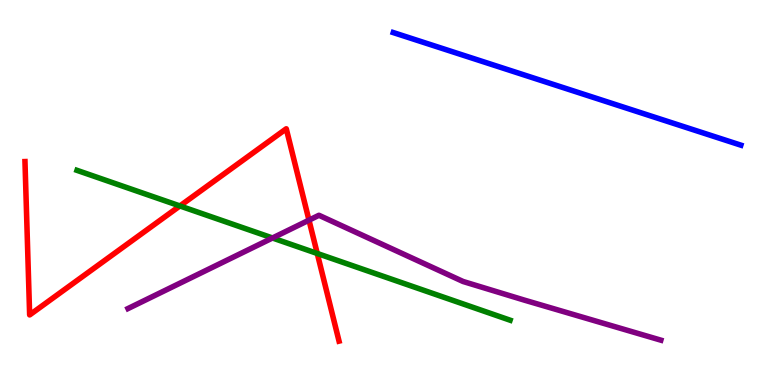[{'lines': ['blue', 'red'], 'intersections': []}, {'lines': ['green', 'red'], 'intersections': [{'x': 2.32, 'y': 4.65}, {'x': 4.09, 'y': 3.42}]}, {'lines': ['purple', 'red'], 'intersections': [{'x': 3.99, 'y': 4.28}]}, {'lines': ['blue', 'green'], 'intersections': []}, {'lines': ['blue', 'purple'], 'intersections': []}, {'lines': ['green', 'purple'], 'intersections': [{'x': 3.52, 'y': 3.82}]}]